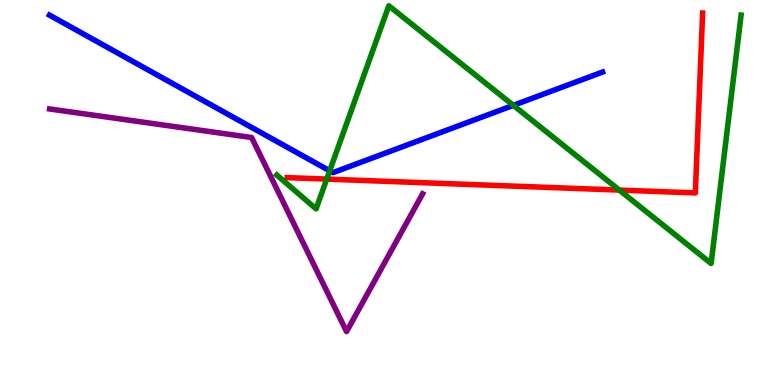[{'lines': ['blue', 'red'], 'intersections': []}, {'lines': ['green', 'red'], 'intersections': [{'x': 4.22, 'y': 5.35}, {'x': 7.99, 'y': 5.06}]}, {'lines': ['purple', 'red'], 'intersections': []}, {'lines': ['blue', 'green'], 'intersections': [{'x': 4.25, 'y': 5.56}, {'x': 6.62, 'y': 7.26}]}, {'lines': ['blue', 'purple'], 'intersections': []}, {'lines': ['green', 'purple'], 'intersections': []}]